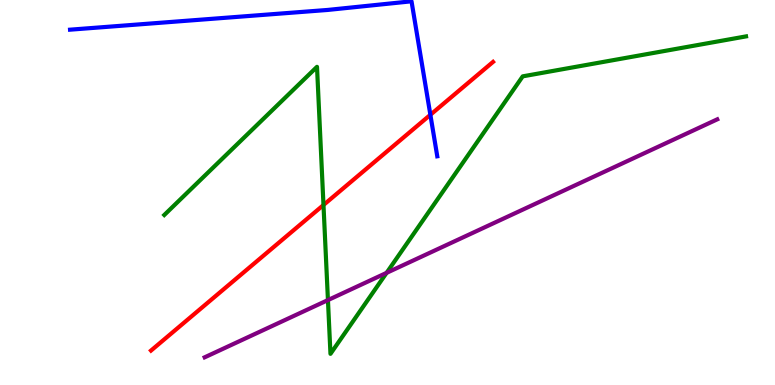[{'lines': ['blue', 'red'], 'intersections': [{'x': 5.55, 'y': 7.02}]}, {'lines': ['green', 'red'], 'intersections': [{'x': 4.17, 'y': 4.68}]}, {'lines': ['purple', 'red'], 'intersections': []}, {'lines': ['blue', 'green'], 'intersections': []}, {'lines': ['blue', 'purple'], 'intersections': []}, {'lines': ['green', 'purple'], 'intersections': [{'x': 4.23, 'y': 2.21}, {'x': 4.99, 'y': 2.91}]}]